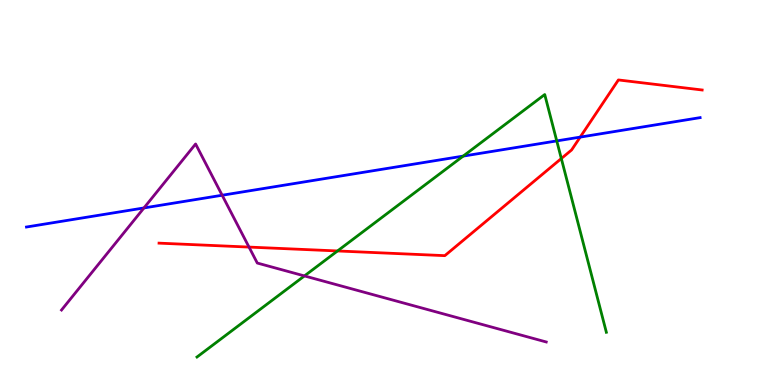[{'lines': ['blue', 'red'], 'intersections': [{'x': 7.49, 'y': 6.44}]}, {'lines': ['green', 'red'], 'intersections': [{'x': 4.36, 'y': 3.48}, {'x': 7.24, 'y': 5.88}]}, {'lines': ['purple', 'red'], 'intersections': [{'x': 3.21, 'y': 3.58}]}, {'lines': ['blue', 'green'], 'intersections': [{'x': 5.98, 'y': 5.95}, {'x': 7.18, 'y': 6.34}]}, {'lines': ['blue', 'purple'], 'intersections': [{'x': 1.86, 'y': 4.6}, {'x': 2.87, 'y': 4.93}]}, {'lines': ['green', 'purple'], 'intersections': [{'x': 3.93, 'y': 2.83}]}]